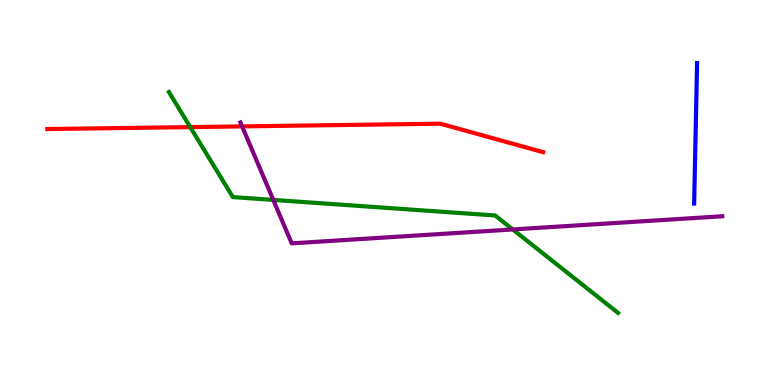[{'lines': ['blue', 'red'], 'intersections': []}, {'lines': ['green', 'red'], 'intersections': [{'x': 2.45, 'y': 6.7}]}, {'lines': ['purple', 'red'], 'intersections': [{'x': 3.12, 'y': 6.72}]}, {'lines': ['blue', 'green'], 'intersections': []}, {'lines': ['blue', 'purple'], 'intersections': []}, {'lines': ['green', 'purple'], 'intersections': [{'x': 3.53, 'y': 4.81}, {'x': 6.62, 'y': 4.04}]}]